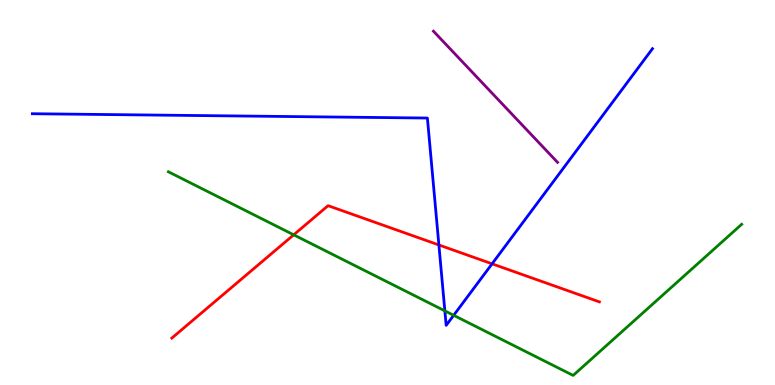[{'lines': ['blue', 'red'], 'intersections': [{'x': 5.66, 'y': 3.64}, {'x': 6.35, 'y': 3.15}]}, {'lines': ['green', 'red'], 'intersections': [{'x': 3.79, 'y': 3.9}]}, {'lines': ['purple', 'red'], 'intersections': []}, {'lines': ['blue', 'green'], 'intersections': [{'x': 5.74, 'y': 1.93}, {'x': 5.85, 'y': 1.81}]}, {'lines': ['blue', 'purple'], 'intersections': []}, {'lines': ['green', 'purple'], 'intersections': []}]